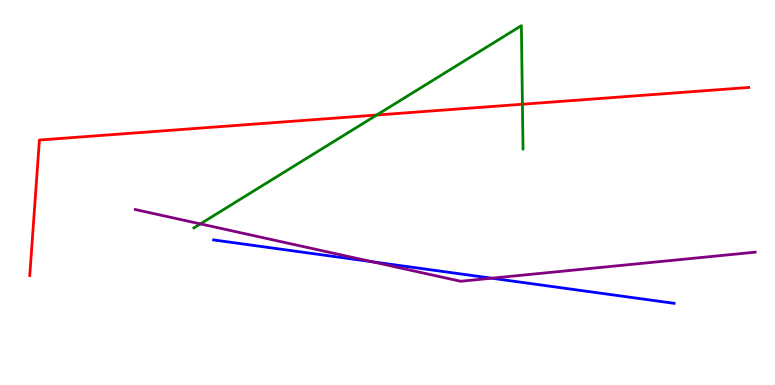[{'lines': ['blue', 'red'], 'intersections': []}, {'lines': ['green', 'red'], 'intersections': [{'x': 4.86, 'y': 7.01}, {'x': 6.74, 'y': 7.29}]}, {'lines': ['purple', 'red'], 'intersections': []}, {'lines': ['blue', 'green'], 'intersections': []}, {'lines': ['blue', 'purple'], 'intersections': [{'x': 4.8, 'y': 3.2}, {'x': 6.34, 'y': 2.77}]}, {'lines': ['green', 'purple'], 'intersections': [{'x': 2.59, 'y': 4.18}]}]